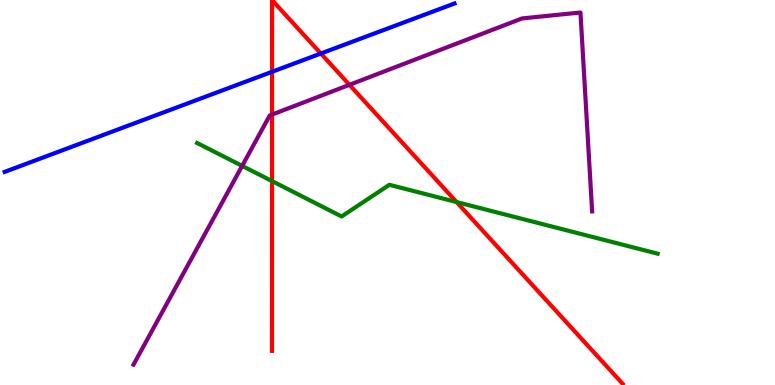[{'lines': ['blue', 'red'], 'intersections': [{'x': 3.51, 'y': 8.14}, {'x': 4.14, 'y': 8.61}]}, {'lines': ['green', 'red'], 'intersections': [{'x': 3.51, 'y': 5.3}, {'x': 5.89, 'y': 4.75}]}, {'lines': ['purple', 'red'], 'intersections': [{'x': 3.51, 'y': 7.02}, {'x': 4.51, 'y': 7.8}]}, {'lines': ['blue', 'green'], 'intersections': []}, {'lines': ['blue', 'purple'], 'intersections': []}, {'lines': ['green', 'purple'], 'intersections': [{'x': 3.12, 'y': 5.69}]}]